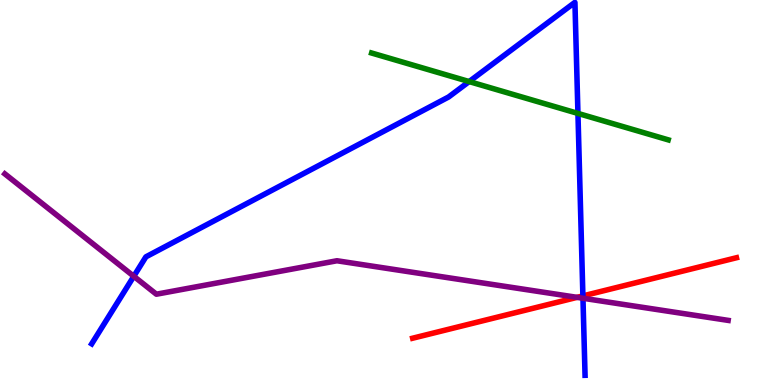[{'lines': ['blue', 'red'], 'intersections': [{'x': 7.52, 'y': 2.31}]}, {'lines': ['green', 'red'], 'intersections': []}, {'lines': ['purple', 'red'], 'intersections': [{'x': 7.45, 'y': 2.28}]}, {'lines': ['blue', 'green'], 'intersections': [{'x': 6.05, 'y': 7.88}, {'x': 7.46, 'y': 7.05}]}, {'lines': ['blue', 'purple'], 'intersections': [{'x': 1.73, 'y': 2.82}, {'x': 7.52, 'y': 2.25}]}, {'lines': ['green', 'purple'], 'intersections': []}]